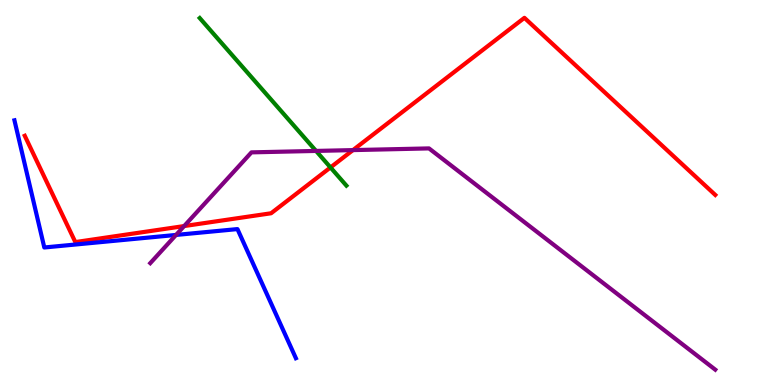[{'lines': ['blue', 'red'], 'intersections': []}, {'lines': ['green', 'red'], 'intersections': [{'x': 4.26, 'y': 5.65}]}, {'lines': ['purple', 'red'], 'intersections': [{'x': 2.38, 'y': 4.13}, {'x': 4.55, 'y': 6.1}]}, {'lines': ['blue', 'green'], 'intersections': []}, {'lines': ['blue', 'purple'], 'intersections': [{'x': 2.27, 'y': 3.9}]}, {'lines': ['green', 'purple'], 'intersections': [{'x': 4.08, 'y': 6.08}]}]